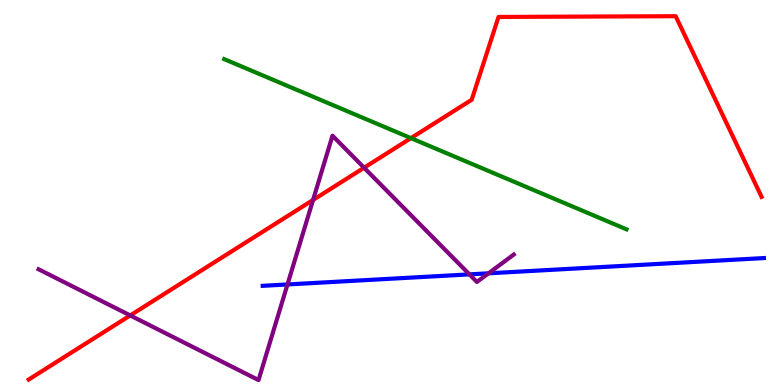[{'lines': ['blue', 'red'], 'intersections': []}, {'lines': ['green', 'red'], 'intersections': [{'x': 5.3, 'y': 6.41}]}, {'lines': ['purple', 'red'], 'intersections': [{'x': 1.68, 'y': 1.81}, {'x': 4.04, 'y': 4.81}, {'x': 4.7, 'y': 5.64}]}, {'lines': ['blue', 'green'], 'intersections': []}, {'lines': ['blue', 'purple'], 'intersections': [{'x': 3.71, 'y': 2.61}, {'x': 6.06, 'y': 2.87}, {'x': 6.3, 'y': 2.9}]}, {'lines': ['green', 'purple'], 'intersections': []}]